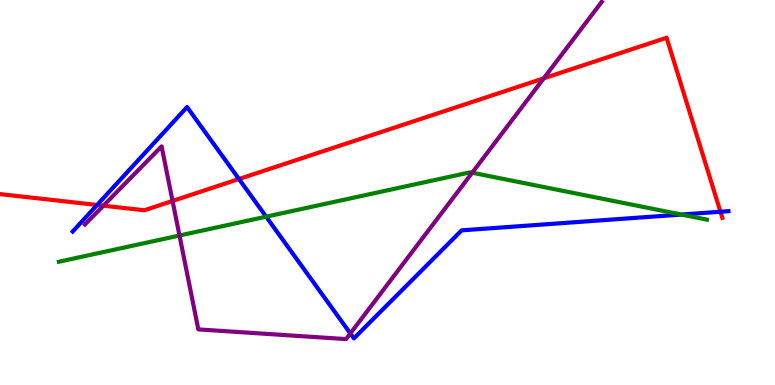[{'lines': ['blue', 'red'], 'intersections': [{'x': 1.25, 'y': 4.68}, {'x': 3.08, 'y': 5.35}, {'x': 9.3, 'y': 4.5}]}, {'lines': ['green', 'red'], 'intersections': []}, {'lines': ['purple', 'red'], 'intersections': [{'x': 1.33, 'y': 4.66}, {'x': 2.23, 'y': 4.78}, {'x': 7.02, 'y': 7.97}]}, {'lines': ['blue', 'green'], 'intersections': [{'x': 3.43, 'y': 4.37}, {'x': 8.79, 'y': 4.43}]}, {'lines': ['blue', 'purple'], 'intersections': [{'x': 4.52, 'y': 1.34}]}, {'lines': ['green', 'purple'], 'intersections': [{'x': 2.32, 'y': 3.88}, {'x': 6.09, 'y': 5.51}]}]